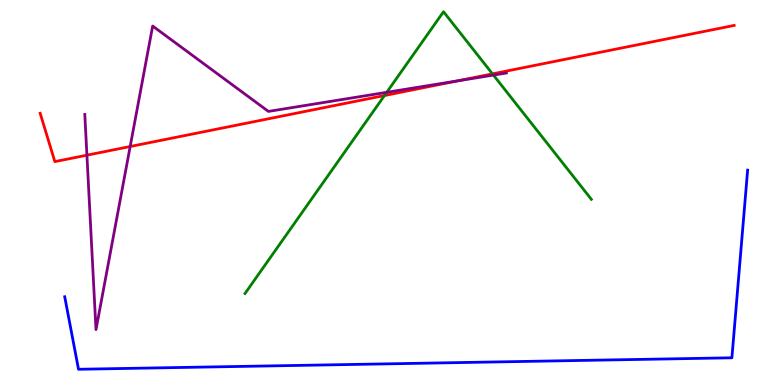[{'lines': ['blue', 'red'], 'intersections': []}, {'lines': ['green', 'red'], 'intersections': [{'x': 4.96, 'y': 7.52}, {'x': 6.35, 'y': 8.08}]}, {'lines': ['purple', 'red'], 'intersections': [{'x': 1.12, 'y': 5.97}, {'x': 1.68, 'y': 6.19}, {'x': 5.9, 'y': 7.9}]}, {'lines': ['blue', 'green'], 'intersections': []}, {'lines': ['blue', 'purple'], 'intersections': []}, {'lines': ['green', 'purple'], 'intersections': [{'x': 4.99, 'y': 7.6}, {'x': 6.37, 'y': 8.05}]}]